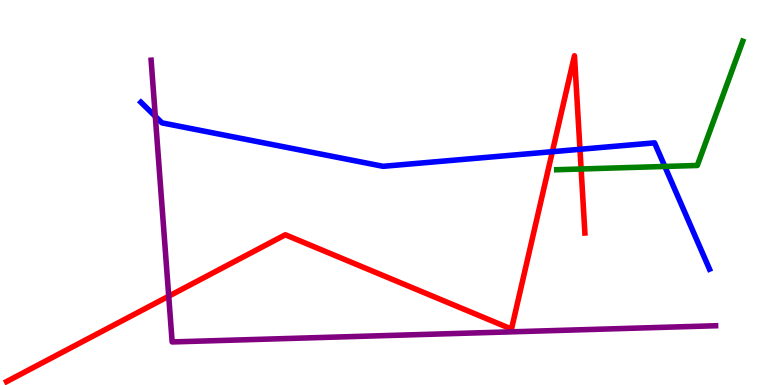[{'lines': ['blue', 'red'], 'intersections': [{'x': 7.13, 'y': 6.06}, {'x': 7.48, 'y': 6.12}]}, {'lines': ['green', 'red'], 'intersections': [{'x': 7.5, 'y': 5.61}]}, {'lines': ['purple', 'red'], 'intersections': [{'x': 2.18, 'y': 2.31}]}, {'lines': ['blue', 'green'], 'intersections': [{'x': 8.58, 'y': 5.68}]}, {'lines': ['blue', 'purple'], 'intersections': [{'x': 2.0, 'y': 6.98}]}, {'lines': ['green', 'purple'], 'intersections': []}]